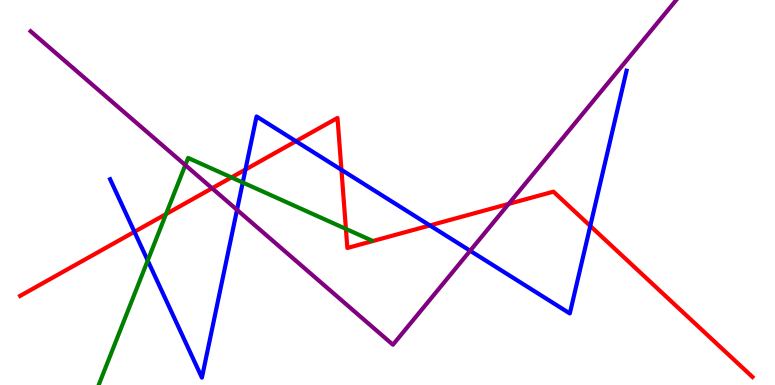[{'lines': ['blue', 'red'], 'intersections': [{'x': 1.73, 'y': 3.98}, {'x': 3.17, 'y': 5.6}, {'x': 3.82, 'y': 6.33}, {'x': 4.41, 'y': 5.59}, {'x': 5.55, 'y': 4.14}, {'x': 7.62, 'y': 4.13}]}, {'lines': ['green', 'red'], 'intersections': [{'x': 2.14, 'y': 4.44}, {'x': 2.99, 'y': 5.39}, {'x': 4.46, 'y': 4.05}]}, {'lines': ['purple', 'red'], 'intersections': [{'x': 2.74, 'y': 5.11}, {'x': 6.56, 'y': 4.7}]}, {'lines': ['blue', 'green'], 'intersections': [{'x': 1.91, 'y': 3.23}, {'x': 3.13, 'y': 5.26}]}, {'lines': ['blue', 'purple'], 'intersections': [{'x': 3.06, 'y': 4.55}, {'x': 6.07, 'y': 3.49}]}, {'lines': ['green', 'purple'], 'intersections': [{'x': 2.39, 'y': 5.71}]}]